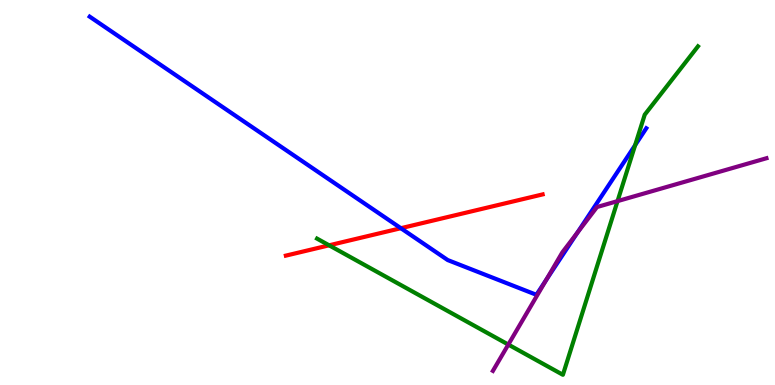[{'lines': ['blue', 'red'], 'intersections': [{'x': 5.17, 'y': 4.07}]}, {'lines': ['green', 'red'], 'intersections': [{'x': 4.25, 'y': 3.63}]}, {'lines': ['purple', 'red'], 'intersections': []}, {'lines': ['blue', 'green'], 'intersections': [{'x': 8.2, 'y': 6.23}]}, {'lines': ['blue', 'purple'], 'intersections': [{'x': 7.05, 'y': 2.73}, {'x': 7.45, 'y': 3.96}]}, {'lines': ['green', 'purple'], 'intersections': [{'x': 6.56, 'y': 1.05}, {'x': 7.97, 'y': 4.78}]}]